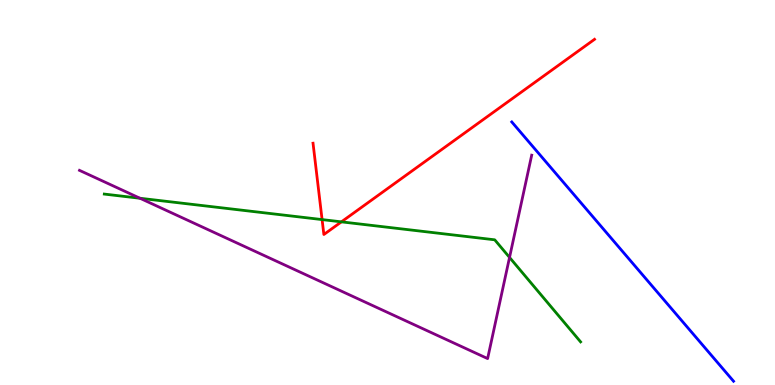[{'lines': ['blue', 'red'], 'intersections': []}, {'lines': ['green', 'red'], 'intersections': [{'x': 4.16, 'y': 4.3}, {'x': 4.41, 'y': 4.24}]}, {'lines': ['purple', 'red'], 'intersections': []}, {'lines': ['blue', 'green'], 'intersections': []}, {'lines': ['blue', 'purple'], 'intersections': []}, {'lines': ['green', 'purple'], 'intersections': [{'x': 1.81, 'y': 4.85}, {'x': 6.57, 'y': 3.31}]}]